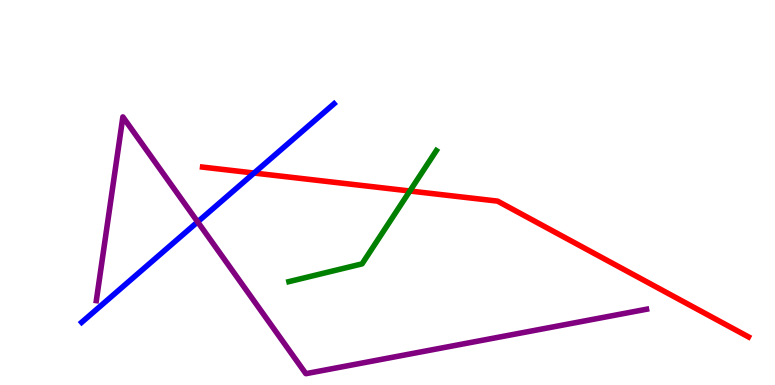[{'lines': ['blue', 'red'], 'intersections': [{'x': 3.28, 'y': 5.51}]}, {'lines': ['green', 'red'], 'intersections': [{'x': 5.29, 'y': 5.04}]}, {'lines': ['purple', 'red'], 'intersections': []}, {'lines': ['blue', 'green'], 'intersections': []}, {'lines': ['blue', 'purple'], 'intersections': [{'x': 2.55, 'y': 4.24}]}, {'lines': ['green', 'purple'], 'intersections': []}]